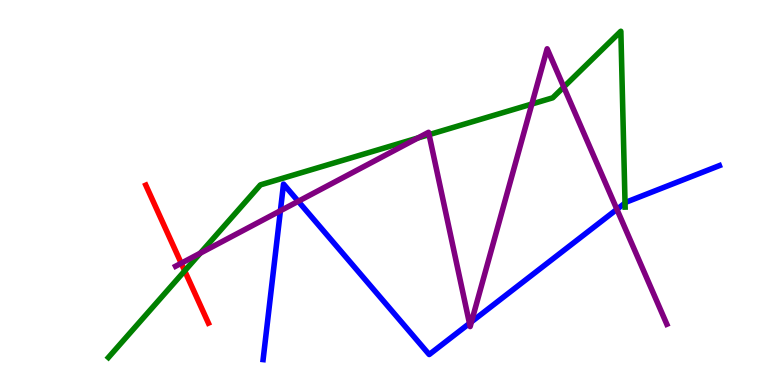[{'lines': ['blue', 'red'], 'intersections': []}, {'lines': ['green', 'red'], 'intersections': [{'x': 2.38, 'y': 2.96}]}, {'lines': ['purple', 'red'], 'intersections': [{'x': 2.34, 'y': 3.16}]}, {'lines': ['blue', 'green'], 'intersections': [{'x': 8.06, 'y': 4.73}]}, {'lines': ['blue', 'purple'], 'intersections': [{'x': 3.62, 'y': 4.53}, {'x': 3.85, 'y': 4.77}, {'x': 6.06, 'y': 1.6}, {'x': 6.08, 'y': 1.64}, {'x': 7.96, 'y': 4.56}]}, {'lines': ['green', 'purple'], 'intersections': [{'x': 2.58, 'y': 3.42}, {'x': 5.39, 'y': 6.42}, {'x': 5.54, 'y': 6.5}, {'x': 6.86, 'y': 7.3}, {'x': 7.27, 'y': 7.74}]}]